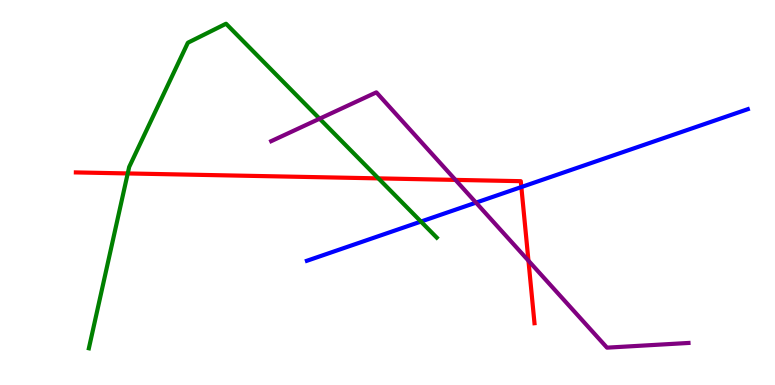[{'lines': ['blue', 'red'], 'intersections': [{'x': 6.73, 'y': 5.14}]}, {'lines': ['green', 'red'], 'intersections': [{'x': 1.65, 'y': 5.5}, {'x': 4.88, 'y': 5.37}]}, {'lines': ['purple', 'red'], 'intersections': [{'x': 5.88, 'y': 5.33}, {'x': 6.82, 'y': 3.23}]}, {'lines': ['blue', 'green'], 'intersections': [{'x': 5.43, 'y': 4.25}]}, {'lines': ['blue', 'purple'], 'intersections': [{'x': 6.14, 'y': 4.74}]}, {'lines': ['green', 'purple'], 'intersections': [{'x': 4.12, 'y': 6.92}]}]